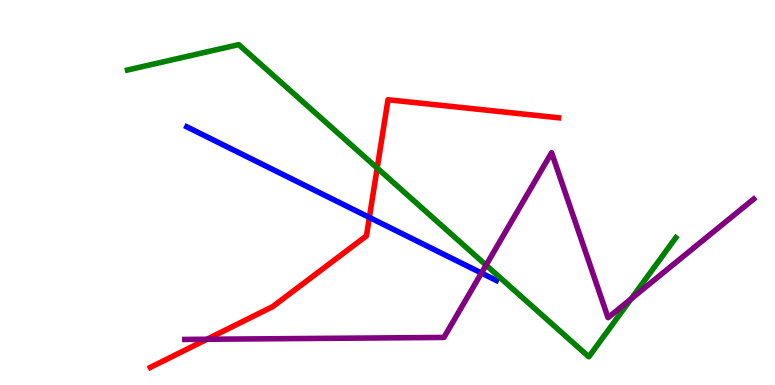[{'lines': ['blue', 'red'], 'intersections': [{'x': 4.77, 'y': 4.35}]}, {'lines': ['green', 'red'], 'intersections': [{'x': 4.87, 'y': 5.63}]}, {'lines': ['purple', 'red'], 'intersections': [{'x': 2.67, 'y': 1.19}]}, {'lines': ['blue', 'green'], 'intersections': []}, {'lines': ['blue', 'purple'], 'intersections': [{'x': 6.21, 'y': 2.91}]}, {'lines': ['green', 'purple'], 'intersections': [{'x': 6.27, 'y': 3.11}, {'x': 8.14, 'y': 2.24}]}]